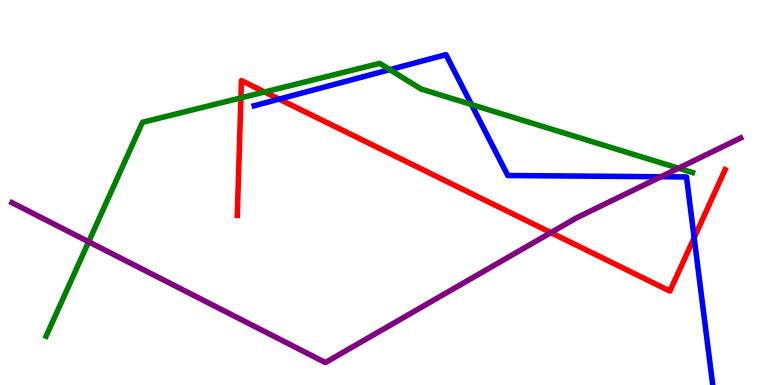[{'lines': ['blue', 'red'], 'intersections': [{'x': 3.6, 'y': 7.43}, {'x': 8.96, 'y': 3.82}]}, {'lines': ['green', 'red'], 'intersections': [{'x': 3.11, 'y': 7.46}, {'x': 3.41, 'y': 7.61}]}, {'lines': ['purple', 'red'], 'intersections': [{'x': 7.11, 'y': 3.96}]}, {'lines': ['blue', 'green'], 'intersections': [{'x': 5.03, 'y': 8.19}, {'x': 6.08, 'y': 7.28}]}, {'lines': ['blue', 'purple'], 'intersections': [{'x': 8.53, 'y': 5.41}]}, {'lines': ['green', 'purple'], 'intersections': [{'x': 1.14, 'y': 3.72}, {'x': 8.75, 'y': 5.63}]}]